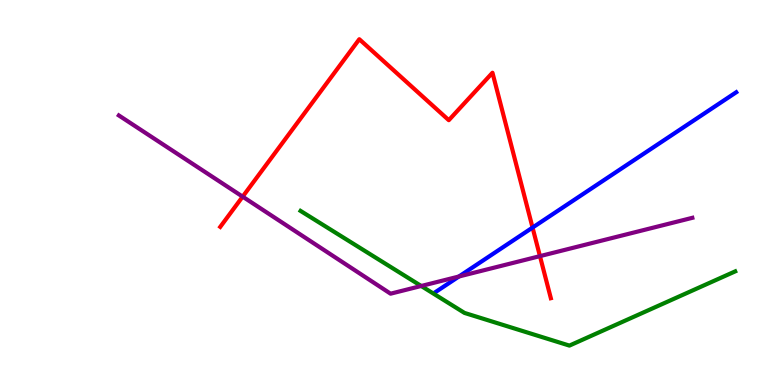[{'lines': ['blue', 'red'], 'intersections': [{'x': 6.87, 'y': 4.09}]}, {'lines': ['green', 'red'], 'intersections': []}, {'lines': ['purple', 'red'], 'intersections': [{'x': 3.13, 'y': 4.89}, {'x': 6.97, 'y': 3.35}]}, {'lines': ['blue', 'green'], 'intersections': []}, {'lines': ['blue', 'purple'], 'intersections': [{'x': 5.92, 'y': 2.82}]}, {'lines': ['green', 'purple'], 'intersections': [{'x': 5.44, 'y': 2.57}]}]